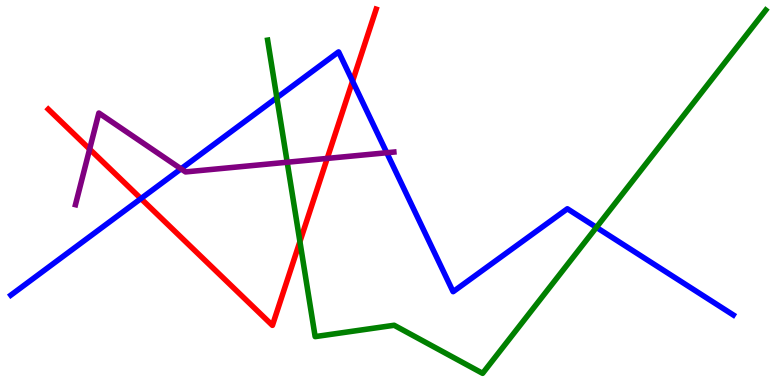[{'lines': ['blue', 'red'], 'intersections': [{'x': 1.82, 'y': 4.84}, {'x': 4.55, 'y': 7.89}]}, {'lines': ['green', 'red'], 'intersections': [{'x': 3.87, 'y': 3.72}]}, {'lines': ['purple', 'red'], 'intersections': [{'x': 1.16, 'y': 6.13}, {'x': 4.22, 'y': 5.89}]}, {'lines': ['blue', 'green'], 'intersections': [{'x': 3.57, 'y': 7.46}, {'x': 7.7, 'y': 4.09}]}, {'lines': ['blue', 'purple'], 'intersections': [{'x': 2.34, 'y': 5.61}, {'x': 4.99, 'y': 6.03}]}, {'lines': ['green', 'purple'], 'intersections': [{'x': 3.71, 'y': 5.79}]}]